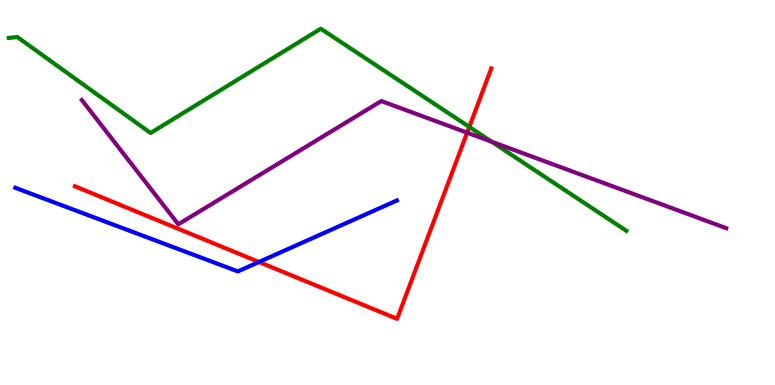[{'lines': ['blue', 'red'], 'intersections': [{'x': 3.34, 'y': 3.19}]}, {'lines': ['green', 'red'], 'intersections': [{'x': 6.06, 'y': 6.7}]}, {'lines': ['purple', 'red'], 'intersections': [{'x': 6.03, 'y': 6.55}]}, {'lines': ['blue', 'green'], 'intersections': []}, {'lines': ['blue', 'purple'], 'intersections': []}, {'lines': ['green', 'purple'], 'intersections': [{'x': 6.34, 'y': 6.32}]}]